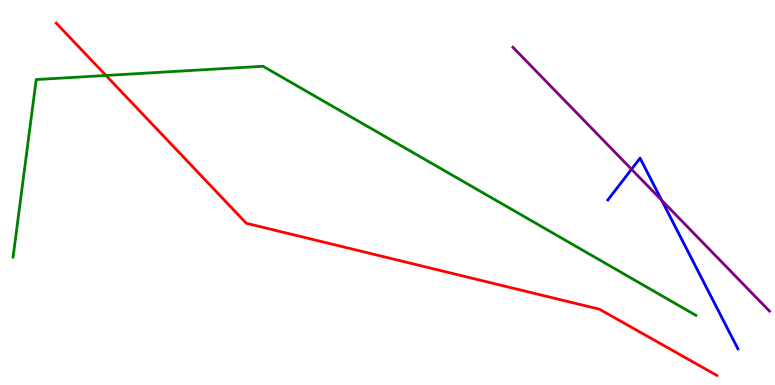[{'lines': ['blue', 'red'], 'intersections': []}, {'lines': ['green', 'red'], 'intersections': [{'x': 1.37, 'y': 8.04}]}, {'lines': ['purple', 'red'], 'intersections': []}, {'lines': ['blue', 'green'], 'intersections': []}, {'lines': ['blue', 'purple'], 'intersections': [{'x': 8.15, 'y': 5.6}, {'x': 8.54, 'y': 4.8}]}, {'lines': ['green', 'purple'], 'intersections': []}]